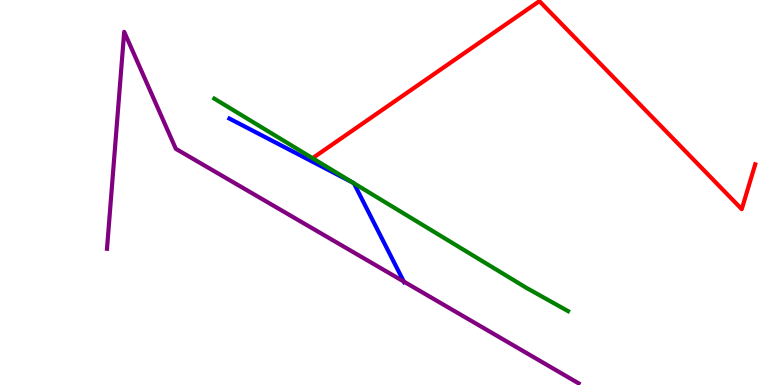[{'lines': ['blue', 'red'], 'intersections': []}, {'lines': ['green', 'red'], 'intersections': [{'x': 4.03, 'y': 5.89}]}, {'lines': ['purple', 'red'], 'intersections': []}, {'lines': ['blue', 'green'], 'intersections': [{'x': 4.56, 'y': 5.25}, {'x': 4.57, 'y': 5.24}]}, {'lines': ['blue', 'purple'], 'intersections': [{'x': 5.21, 'y': 2.69}]}, {'lines': ['green', 'purple'], 'intersections': []}]